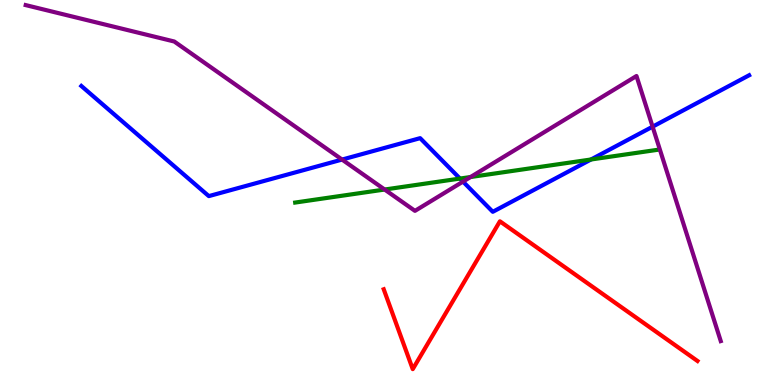[{'lines': ['blue', 'red'], 'intersections': []}, {'lines': ['green', 'red'], 'intersections': []}, {'lines': ['purple', 'red'], 'intersections': []}, {'lines': ['blue', 'green'], 'intersections': [{'x': 5.94, 'y': 5.36}, {'x': 7.63, 'y': 5.86}]}, {'lines': ['blue', 'purple'], 'intersections': [{'x': 4.41, 'y': 5.86}, {'x': 5.97, 'y': 5.28}, {'x': 8.42, 'y': 6.71}]}, {'lines': ['green', 'purple'], 'intersections': [{'x': 4.96, 'y': 5.08}, {'x': 6.07, 'y': 5.4}]}]